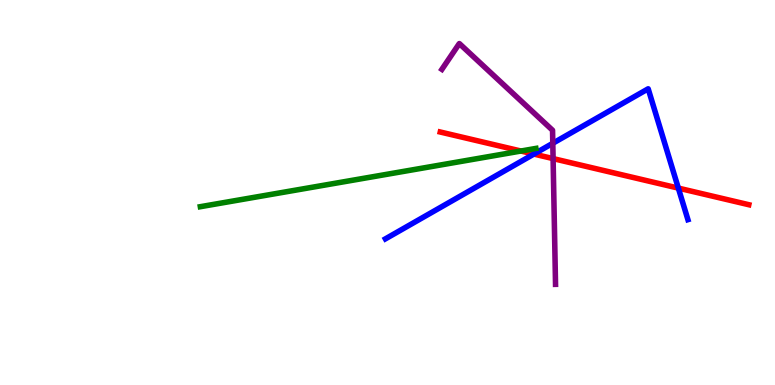[{'lines': ['blue', 'red'], 'intersections': [{'x': 6.89, 'y': 6.0}, {'x': 8.75, 'y': 5.11}]}, {'lines': ['green', 'red'], 'intersections': [{'x': 6.72, 'y': 6.08}]}, {'lines': ['purple', 'red'], 'intersections': [{'x': 7.14, 'y': 5.88}]}, {'lines': ['blue', 'green'], 'intersections': []}, {'lines': ['blue', 'purple'], 'intersections': [{'x': 7.13, 'y': 6.28}]}, {'lines': ['green', 'purple'], 'intersections': []}]